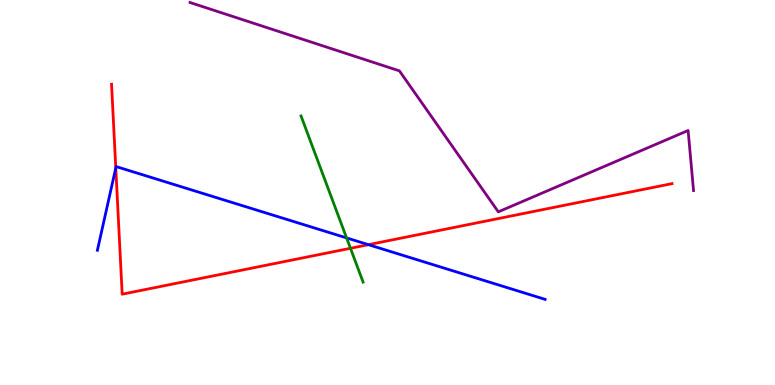[{'lines': ['blue', 'red'], 'intersections': [{'x': 1.49, 'y': 5.64}, {'x': 4.75, 'y': 3.64}]}, {'lines': ['green', 'red'], 'intersections': [{'x': 4.52, 'y': 3.55}]}, {'lines': ['purple', 'red'], 'intersections': []}, {'lines': ['blue', 'green'], 'intersections': [{'x': 4.47, 'y': 3.82}]}, {'lines': ['blue', 'purple'], 'intersections': []}, {'lines': ['green', 'purple'], 'intersections': []}]